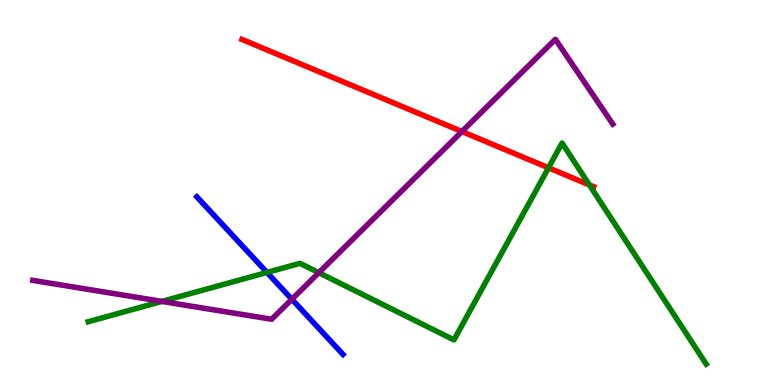[{'lines': ['blue', 'red'], 'intersections': []}, {'lines': ['green', 'red'], 'intersections': [{'x': 7.08, 'y': 5.64}, {'x': 7.6, 'y': 5.2}]}, {'lines': ['purple', 'red'], 'intersections': [{'x': 5.96, 'y': 6.58}]}, {'lines': ['blue', 'green'], 'intersections': [{'x': 3.44, 'y': 2.92}]}, {'lines': ['blue', 'purple'], 'intersections': [{'x': 3.77, 'y': 2.23}]}, {'lines': ['green', 'purple'], 'intersections': [{'x': 2.09, 'y': 2.17}, {'x': 4.11, 'y': 2.92}]}]